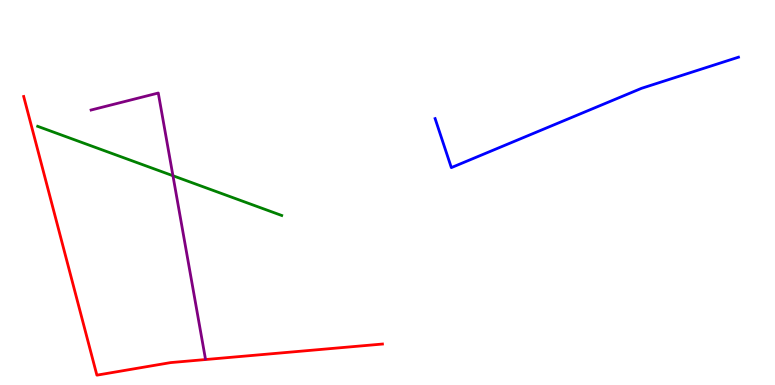[{'lines': ['blue', 'red'], 'intersections': []}, {'lines': ['green', 'red'], 'intersections': []}, {'lines': ['purple', 'red'], 'intersections': []}, {'lines': ['blue', 'green'], 'intersections': []}, {'lines': ['blue', 'purple'], 'intersections': []}, {'lines': ['green', 'purple'], 'intersections': [{'x': 2.23, 'y': 5.44}]}]